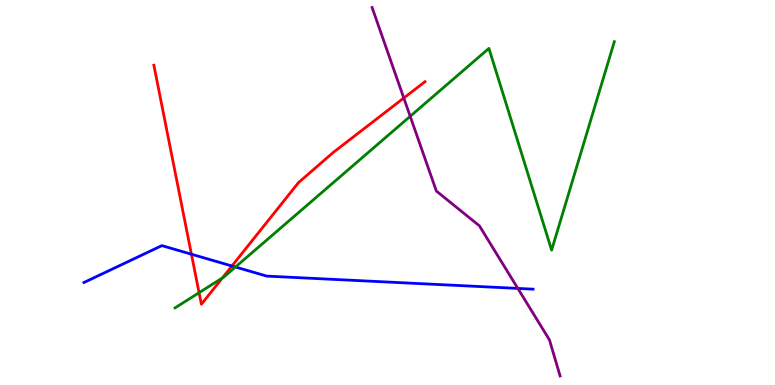[{'lines': ['blue', 'red'], 'intersections': [{'x': 2.47, 'y': 3.4}, {'x': 2.99, 'y': 3.09}]}, {'lines': ['green', 'red'], 'intersections': [{'x': 2.57, 'y': 2.4}, {'x': 2.87, 'y': 2.78}]}, {'lines': ['purple', 'red'], 'intersections': [{'x': 5.21, 'y': 7.45}]}, {'lines': ['blue', 'green'], 'intersections': [{'x': 3.04, 'y': 3.06}]}, {'lines': ['blue', 'purple'], 'intersections': [{'x': 6.68, 'y': 2.51}]}, {'lines': ['green', 'purple'], 'intersections': [{'x': 5.29, 'y': 6.98}]}]